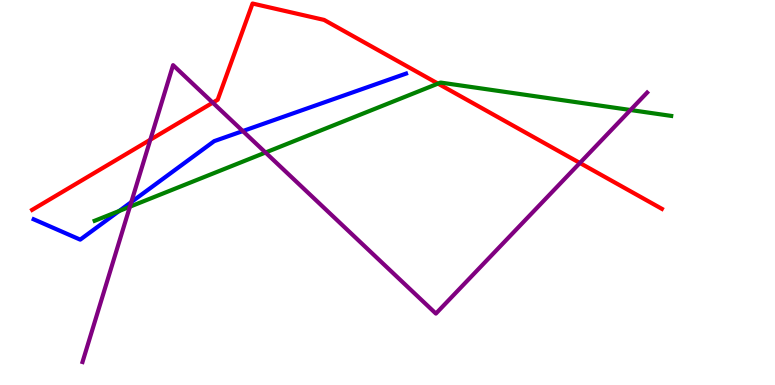[{'lines': ['blue', 'red'], 'intersections': []}, {'lines': ['green', 'red'], 'intersections': [{'x': 5.65, 'y': 7.83}]}, {'lines': ['purple', 'red'], 'intersections': [{'x': 1.94, 'y': 6.37}, {'x': 2.75, 'y': 7.33}, {'x': 7.48, 'y': 5.77}]}, {'lines': ['blue', 'green'], 'intersections': [{'x': 1.54, 'y': 4.52}]}, {'lines': ['blue', 'purple'], 'intersections': [{'x': 1.69, 'y': 4.75}, {'x': 3.13, 'y': 6.6}]}, {'lines': ['green', 'purple'], 'intersections': [{'x': 1.68, 'y': 4.63}, {'x': 3.43, 'y': 6.04}, {'x': 8.14, 'y': 7.14}]}]